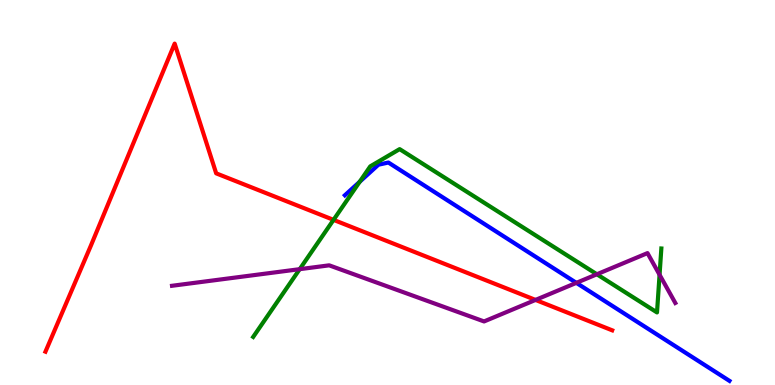[{'lines': ['blue', 'red'], 'intersections': []}, {'lines': ['green', 'red'], 'intersections': [{'x': 4.3, 'y': 4.29}]}, {'lines': ['purple', 'red'], 'intersections': [{'x': 6.91, 'y': 2.21}]}, {'lines': ['blue', 'green'], 'intersections': [{'x': 4.64, 'y': 5.28}]}, {'lines': ['blue', 'purple'], 'intersections': [{'x': 7.44, 'y': 2.65}]}, {'lines': ['green', 'purple'], 'intersections': [{'x': 3.87, 'y': 3.01}, {'x': 7.7, 'y': 2.88}, {'x': 8.51, 'y': 2.86}]}]